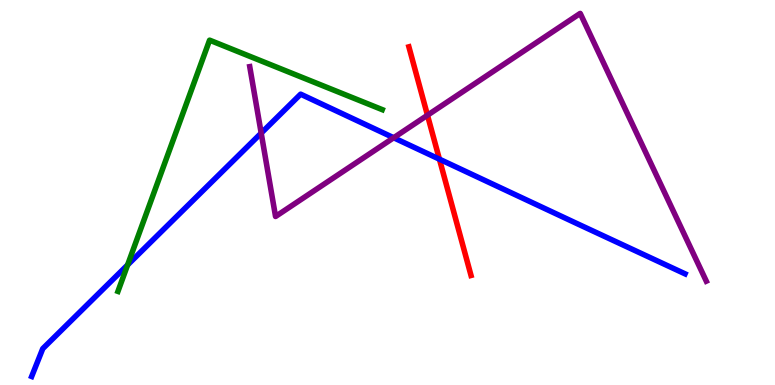[{'lines': ['blue', 'red'], 'intersections': [{'x': 5.67, 'y': 5.87}]}, {'lines': ['green', 'red'], 'intersections': []}, {'lines': ['purple', 'red'], 'intersections': [{'x': 5.52, 'y': 7.01}]}, {'lines': ['blue', 'green'], 'intersections': [{'x': 1.65, 'y': 3.12}]}, {'lines': ['blue', 'purple'], 'intersections': [{'x': 3.37, 'y': 6.54}, {'x': 5.08, 'y': 6.42}]}, {'lines': ['green', 'purple'], 'intersections': []}]